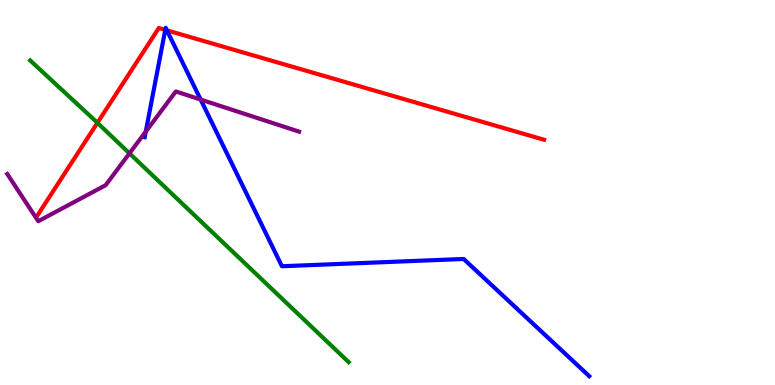[{'lines': ['blue', 'red'], 'intersections': [{'x': 2.13, 'y': 9.22}, {'x': 2.15, 'y': 9.21}]}, {'lines': ['green', 'red'], 'intersections': [{'x': 1.26, 'y': 6.81}]}, {'lines': ['purple', 'red'], 'intersections': []}, {'lines': ['blue', 'green'], 'intersections': []}, {'lines': ['blue', 'purple'], 'intersections': [{'x': 1.88, 'y': 6.58}, {'x': 2.59, 'y': 7.41}]}, {'lines': ['green', 'purple'], 'intersections': [{'x': 1.67, 'y': 6.02}]}]